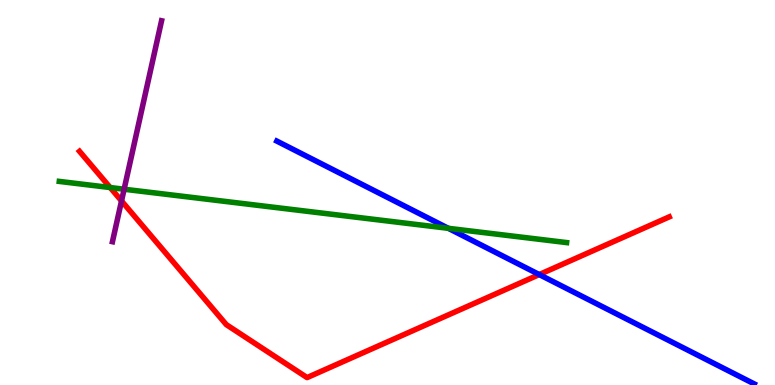[{'lines': ['blue', 'red'], 'intersections': [{'x': 6.96, 'y': 2.87}]}, {'lines': ['green', 'red'], 'intersections': [{'x': 1.42, 'y': 5.13}]}, {'lines': ['purple', 'red'], 'intersections': [{'x': 1.57, 'y': 4.78}]}, {'lines': ['blue', 'green'], 'intersections': [{'x': 5.78, 'y': 4.07}]}, {'lines': ['blue', 'purple'], 'intersections': []}, {'lines': ['green', 'purple'], 'intersections': [{'x': 1.6, 'y': 5.09}]}]